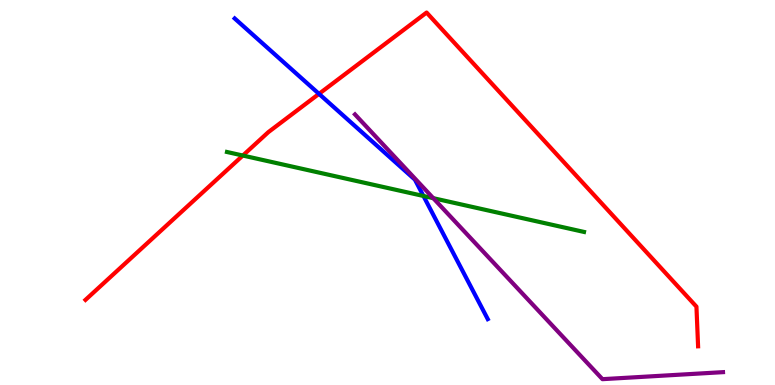[{'lines': ['blue', 'red'], 'intersections': [{'x': 4.12, 'y': 7.56}]}, {'lines': ['green', 'red'], 'intersections': [{'x': 3.13, 'y': 5.96}]}, {'lines': ['purple', 'red'], 'intersections': []}, {'lines': ['blue', 'green'], 'intersections': [{'x': 5.46, 'y': 4.91}]}, {'lines': ['blue', 'purple'], 'intersections': []}, {'lines': ['green', 'purple'], 'intersections': [{'x': 5.59, 'y': 4.85}]}]